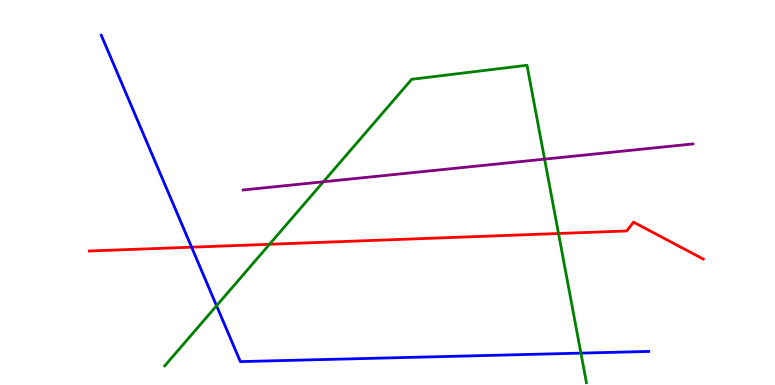[{'lines': ['blue', 'red'], 'intersections': [{'x': 2.47, 'y': 3.58}]}, {'lines': ['green', 'red'], 'intersections': [{'x': 3.48, 'y': 3.66}, {'x': 7.21, 'y': 3.94}]}, {'lines': ['purple', 'red'], 'intersections': []}, {'lines': ['blue', 'green'], 'intersections': [{'x': 2.79, 'y': 2.06}, {'x': 7.5, 'y': 0.828}]}, {'lines': ['blue', 'purple'], 'intersections': []}, {'lines': ['green', 'purple'], 'intersections': [{'x': 4.17, 'y': 5.28}, {'x': 7.03, 'y': 5.87}]}]